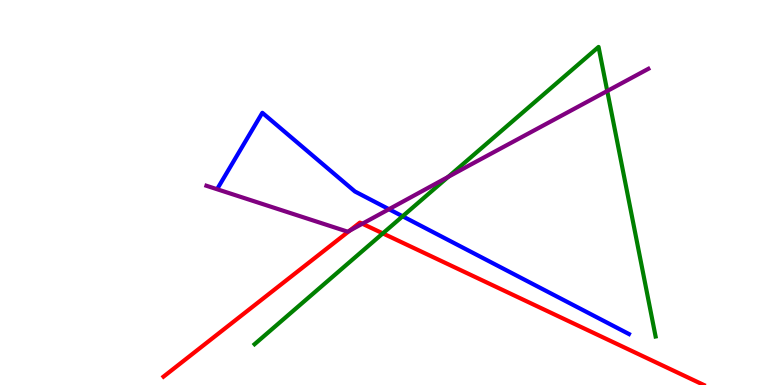[{'lines': ['blue', 'red'], 'intersections': []}, {'lines': ['green', 'red'], 'intersections': [{'x': 4.94, 'y': 3.94}]}, {'lines': ['purple', 'red'], 'intersections': [{'x': 4.51, 'y': 4.01}, {'x': 4.68, 'y': 4.19}]}, {'lines': ['blue', 'green'], 'intersections': [{'x': 5.19, 'y': 4.38}]}, {'lines': ['blue', 'purple'], 'intersections': [{'x': 5.02, 'y': 4.57}]}, {'lines': ['green', 'purple'], 'intersections': [{'x': 5.78, 'y': 5.41}, {'x': 7.84, 'y': 7.64}]}]